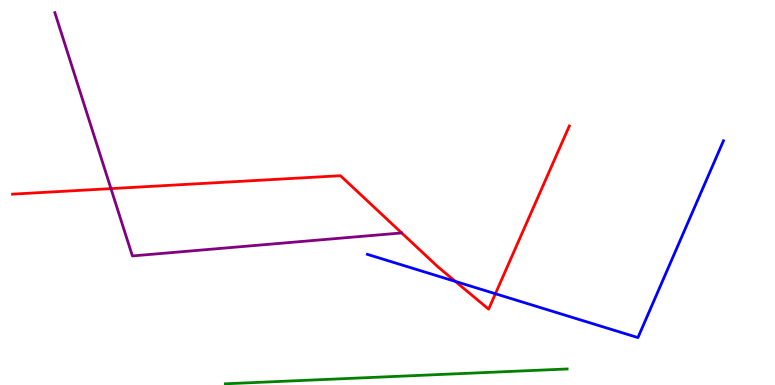[{'lines': ['blue', 'red'], 'intersections': [{'x': 5.88, 'y': 2.69}, {'x': 6.39, 'y': 2.37}]}, {'lines': ['green', 'red'], 'intersections': []}, {'lines': ['purple', 'red'], 'intersections': [{'x': 1.43, 'y': 5.1}]}, {'lines': ['blue', 'green'], 'intersections': []}, {'lines': ['blue', 'purple'], 'intersections': []}, {'lines': ['green', 'purple'], 'intersections': []}]